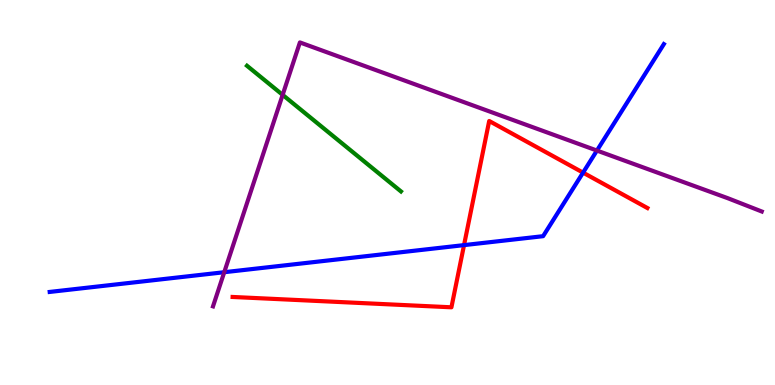[{'lines': ['blue', 'red'], 'intersections': [{'x': 5.99, 'y': 3.63}, {'x': 7.52, 'y': 5.52}]}, {'lines': ['green', 'red'], 'intersections': []}, {'lines': ['purple', 'red'], 'intersections': []}, {'lines': ['blue', 'green'], 'intersections': []}, {'lines': ['blue', 'purple'], 'intersections': [{'x': 2.89, 'y': 2.93}, {'x': 7.7, 'y': 6.09}]}, {'lines': ['green', 'purple'], 'intersections': [{'x': 3.65, 'y': 7.54}]}]